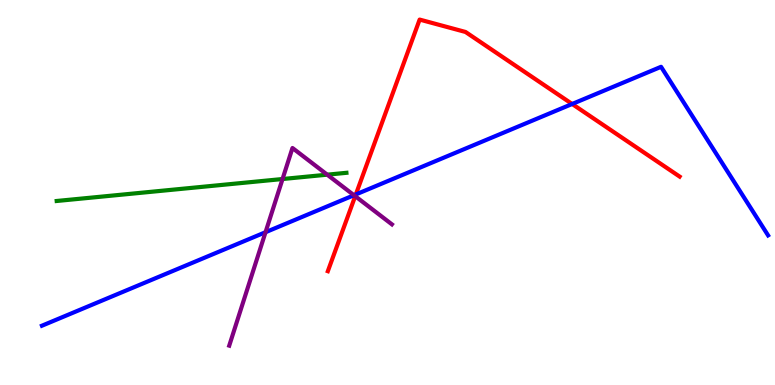[{'lines': ['blue', 'red'], 'intersections': [{'x': 4.59, 'y': 4.95}, {'x': 7.38, 'y': 7.3}]}, {'lines': ['green', 'red'], 'intersections': []}, {'lines': ['purple', 'red'], 'intersections': [{'x': 4.58, 'y': 4.9}]}, {'lines': ['blue', 'green'], 'intersections': []}, {'lines': ['blue', 'purple'], 'intersections': [{'x': 3.43, 'y': 3.97}, {'x': 4.57, 'y': 4.93}]}, {'lines': ['green', 'purple'], 'intersections': [{'x': 3.65, 'y': 5.35}, {'x': 4.22, 'y': 5.46}]}]